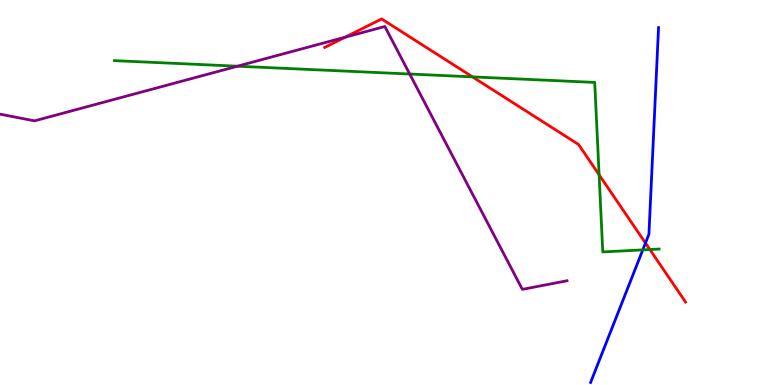[{'lines': ['blue', 'red'], 'intersections': [{'x': 8.33, 'y': 3.69}]}, {'lines': ['green', 'red'], 'intersections': [{'x': 6.1, 'y': 8.0}, {'x': 7.73, 'y': 5.46}, {'x': 8.39, 'y': 3.52}]}, {'lines': ['purple', 'red'], 'intersections': [{'x': 4.45, 'y': 9.03}]}, {'lines': ['blue', 'green'], 'intersections': [{'x': 8.29, 'y': 3.51}]}, {'lines': ['blue', 'purple'], 'intersections': []}, {'lines': ['green', 'purple'], 'intersections': [{'x': 3.06, 'y': 8.28}, {'x': 5.29, 'y': 8.08}]}]